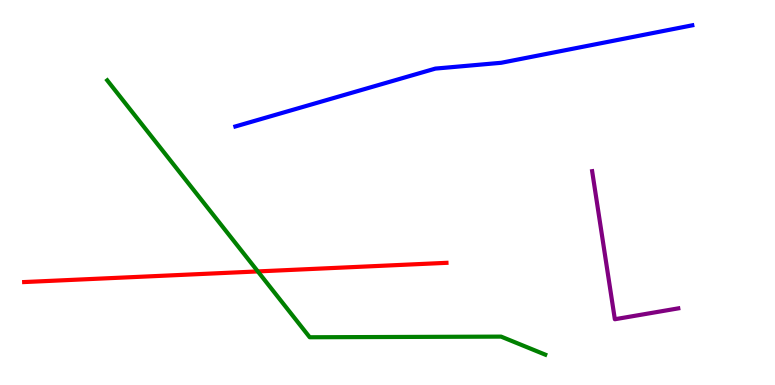[{'lines': ['blue', 'red'], 'intersections': []}, {'lines': ['green', 'red'], 'intersections': [{'x': 3.33, 'y': 2.95}]}, {'lines': ['purple', 'red'], 'intersections': []}, {'lines': ['blue', 'green'], 'intersections': []}, {'lines': ['blue', 'purple'], 'intersections': []}, {'lines': ['green', 'purple'], 'intersections': []}]